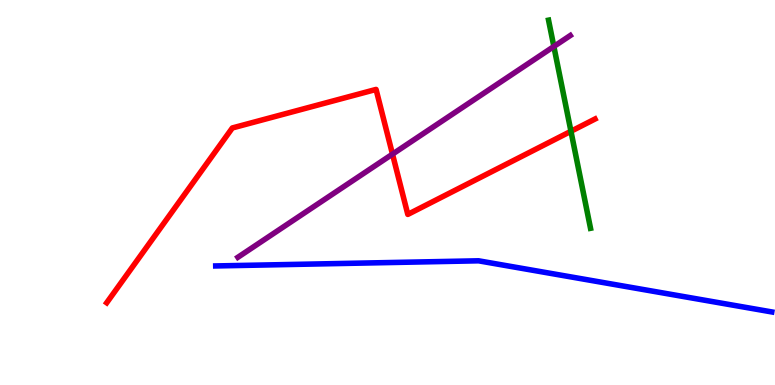[{'lines': ['blue', 'red'], 'intersections': []}, {'lines': ['green', 'red'], 'intersections': [{'x': 7.37, 'y': 6.59}]}, {'lines': ['purple', 'red'], 'intersections': [{'x': 5.06, 'y': 6.0}]}, {'lines': ['blue', 'green'], 'intersections': []}, {'lines': ['blue', 'purple'], 'intersections': []}, {'lines': ['green', 'purple'], 'intersections': [{'x': 7.15, 'y': 8.79}]}]